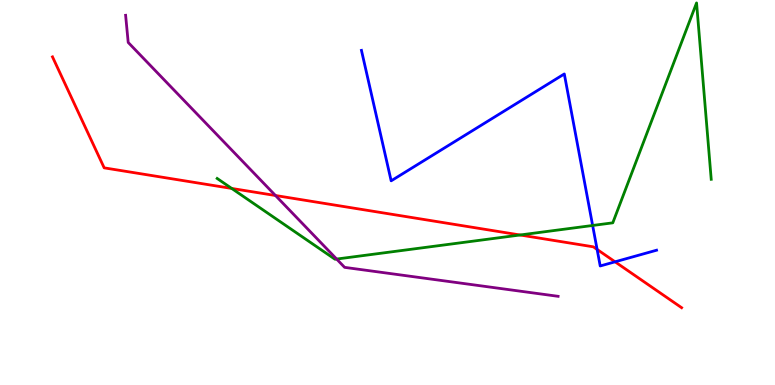[{'lines': ['blue', 'red'], 'intersections': [{'x': 7.7, 'y': 3.52}, {'x': 7.94, 'y': 3.2}]}, {'lines': ['green', 'red'], 'intersections': [{'x': 2.99, 'y': 5.11}, {'x': 6.71, 'y': 3.9}]}, {'lines': ['purple', 'red'], 'intersections': [{'x': 3.55, 'y': 4.92}]}, {'lines': ['blue', 'green'], 'intersections': [{'x': 7.65, 'y': 4.14}]}, {'lines': ['blue', 'purple'], 'intersections': []}, {'lines': ['green', 'purple'], 'intersections': [{'x': 4.34, 'y': 3.27}]}]